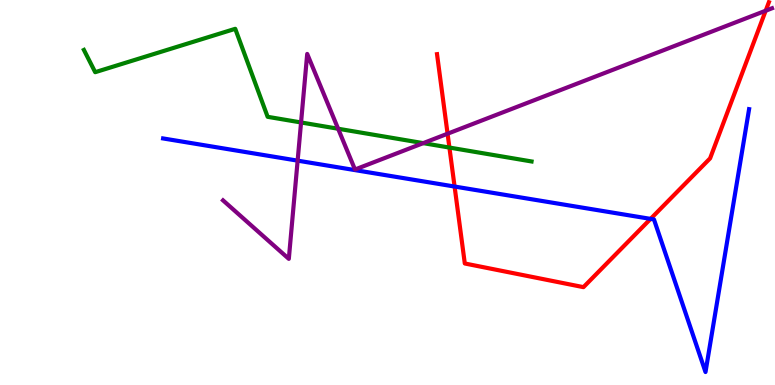[{'lines': ['blue', 'red'], 'intersections': [{'x': 5.87, 'y': 5.15}, {'x': 8.39, 'y': 4.31}]}, {'lines': ['green', 'red'], 'intersections': [{'x': 5.8, 'y': 6.17}]}, {'lines': ['purple', 'red'], 'intersections': [{'x': 5.78, 'y': 6.53}, {'x': 9.88, 'y': 9.72}]}, {'lines': ['blue', 'green'], 'intersections': []}, {'lines': ['blue', 'purple'], 'intersections': [{'x': 3.84, 'y': 5.83}]}, {'lines': ['green', 'purple'], 'intersections': [{'x': 3.88, 'y': 6.82}, {'x': 4.36, 'y': 6.66}, {'x': 5.46, 'y': 6.28}]}]